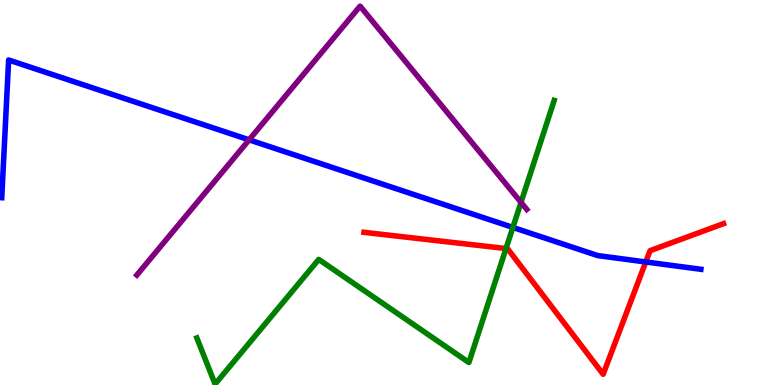[{'lines': ['blue', 'red'], 'intersections': [{'x': 8.33, 'y': 3.2}]}, {'lines': ['green', 'red'], 'intersections': [{'x': 6.53, 'y': 3.54}]}, {'lines': ['purple', 'red'], 'intersections': []}, {'lines': ['blue', 'green'], 'intersections': [{'x': 6.62, 'y': 4.09}]}, {'lines': ['blue', 'purple'], 'intersections': [{'x': 3.21, 'y': 6.37}]}, {'lines': ['green', 'purple'], 'intersections': [{'x': 6.72, 'y': 4.74}]}]